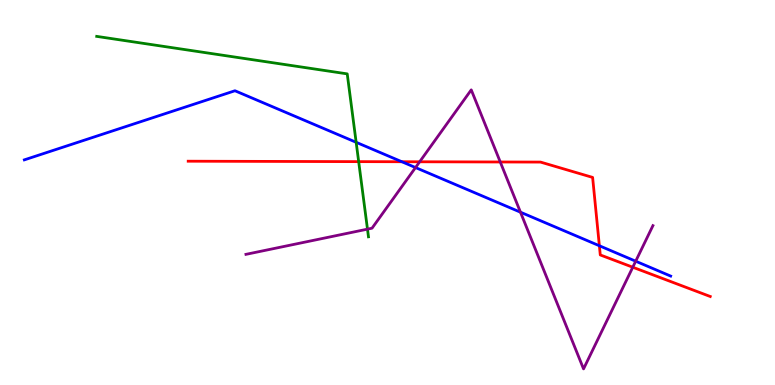[{'lines': ['blue', 'red'], 'intersections': [{'x': 5.19, 'y': 5.8}, {'x': 7.73, 'y': 3.62}]}, {'lines': ['green', 'red'], 'intersections': [{'x': 4.63, 'y': 5.8}]}, {'lines': ['purple', 'red'], 'intersections': [{'x': 5.42, 'y': 5.8}, {'x': 6.46, 'y': 5.79}, {'x': 8.16, 'y': 3.06}]}, {'lines': ['blue', 'green'], 'intersections': [{'x': 4.6, 'y': 6.3}]}, {'lines': ['blue', 'purple'], 'intersections': [{'x': 5.36, 'y': 5.65}, {'x': 6.72, 'y': 4.49}, {'x': 8.2, 'y': 3.22}]}, {'lines': ['green', 'purple'], 'intersections': [{'x': 4.74, 'y': 4.05}]}]